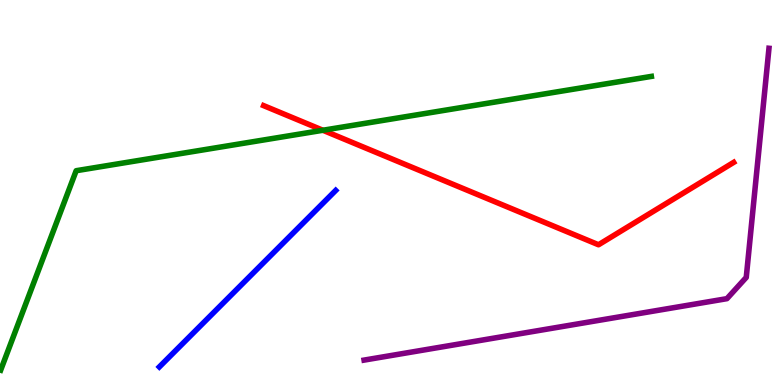[{'lines': ['blue', 'red'], 'intersections': []}, {'lines': ['green', 'red'], 'intersections': [{'x': 4.17, 'y': 6.62}]}, {'lines': ['purple', 'red'], 'intersections': []}, {'lines': ['blue', 'green'], 'intersections': []}, {'lines': ['blue', 'purple'], 'intersections': []}, {'lines': ['green', 'purple'], 'intersections': []}]